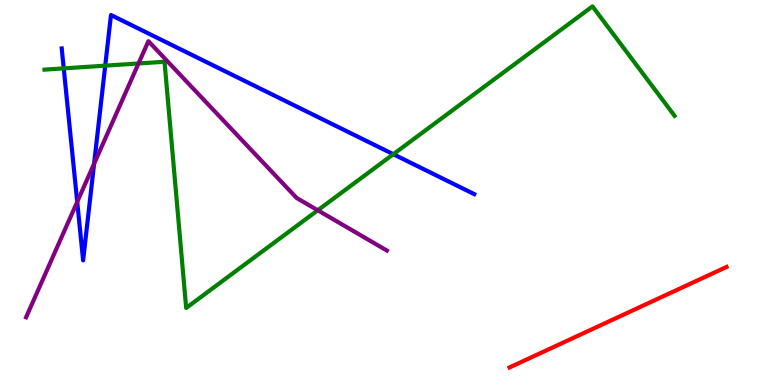[{'lines': ['blue', 'red'], 'intersections': []}, {'lines': ['green', 'red'], 'intersections': []}, {'lines': ['purple', 'red'], 'intersections': []}, {'lines': ['blue', 'green'], 'intersections': [{'x': 0.822, 'y': 8.22}, {'x': 1.36, 'y': 8.29}, {'x': 5.08, 'y': 5.99}]}, {'lines': ['blue', 'purple'], 'intersections': [{'x': 0.996, 'y': 4.76}, {'x': 1.21, 'y': 5.75}]}, {'lines': ['green', 'purple'], 'intersections': [{'x': 1.79, 'y': 8.35}, {'x': 4.1, 'y': 4.54}]}]